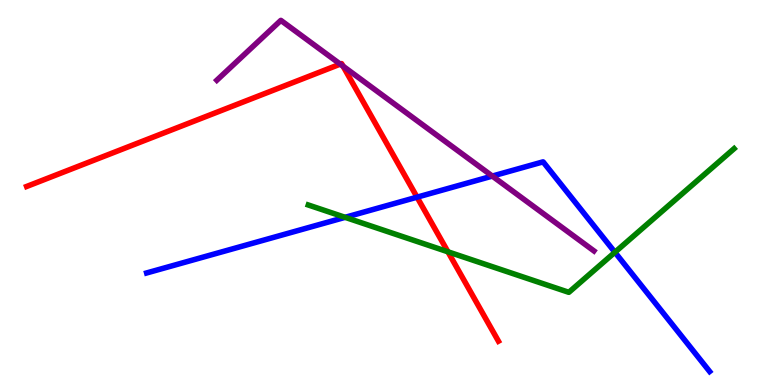[{'lines': ['blue', 'red'], 'intersections': [{'x': 5.38, 'y': 4.88}]}, {'lines': ['green', 'red'], 'intersections': [{'x': 5.78, 'y': 3.46}]}, {'lines': ['purple', 'red'], 'intersections': [{'x': 4.39, 'y': 8.33}, {'x': 4.43, 'y': 8.28}]}, {'lines': ['blue', 'green'], 'intersections': [{'x': 4.45, 'y': 4.36}, {'x': 7.93, 'y': 3.45}]}, {'lines': ['blue', 'purple'], 'intersections': [{'x': 6.35, 'y': 5.43}]}, {'lines': ['green', 'purple'], 'intersections': []}]